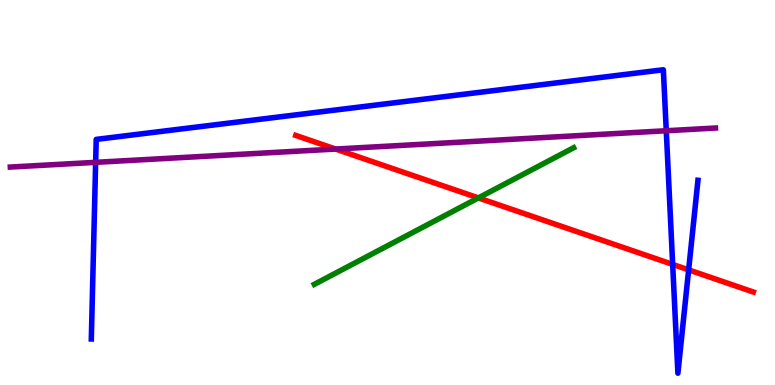[{'lines': ['blue', 'red'], 'intersections': [{'x': 8.68, 'y': 3.13}, {'x': 8.89, 'y': 2.99}]}, {'lines': ['green', 'red'], 'intersections': [{'x': 6.17, 'y': 4.86}]}, {'lines': ['purple', 'red'], 'intersections': [{'x': 4.33, 'y': 6.13}]}, {'lines': ['blue', 'green'], 'intersections': []}, {'lines': ['blue', 'purple'], 'intersections': [{'x': 1.23, 'y': 5.78}, {'x': 8.6, 'y': 6.6}]}, {'lines': ['green', 'purple'], 'intersections': []}]